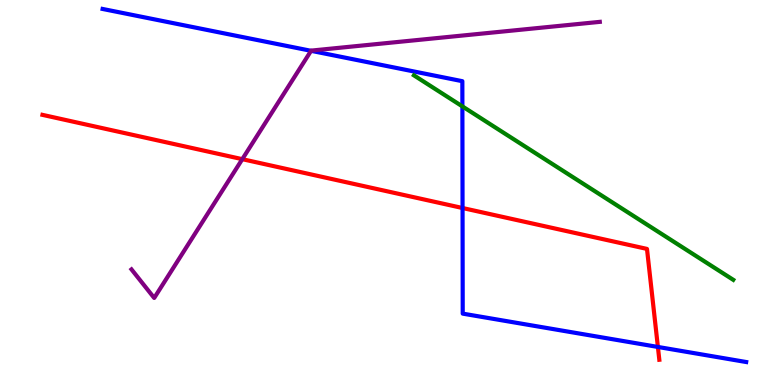[{'lines': ['blue', 'red'], 'intersections': [{'x': 5.97, 'y': 4.6}, {'x': 8.49, 'y': 0.988}]}, {'lines': ['green', 'red'], 'intersections': []}, {'lines': ['purple', 'red'], 'intersections': [{'x': 3.13, 'y': 5.87}]}, {'lines': ['blue', 'green'], 'intersections': [{'x': 5.97, 'y': 7.24}]}, {'lines': ['blue', 'purple'], 'intersections': [{'x': 4.01, 'y': 8.68}]}, {'lines': ['green', 'purple'], 'intersections': []}]